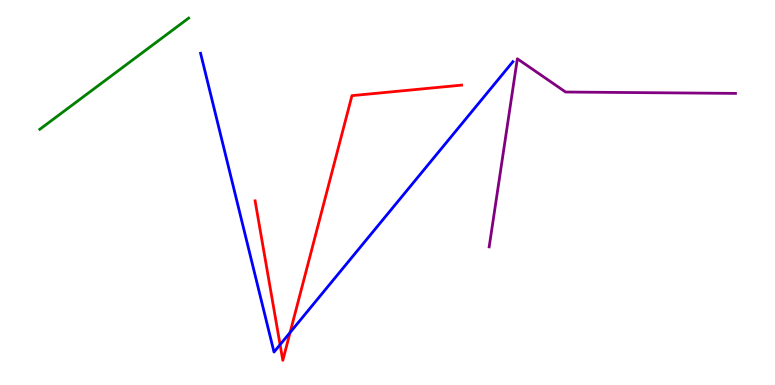[{'lines': ['blue', 'red'], 'intersections': [{'x': 3.61, 'y': 1.05}, {'x': 3.74, 'y': 1.36}]}, {'lines': ['green', 'red'], 'intersections': []}, {'lines': ['purple', 'red'], 'intersections': []}, {'lines': ['blue', 'green'], 'intersections': []}, {'lines': ['blue', 'purple'], 'intersections': []}, {'lines': ['green', 'purple'], 'intersections': []}]